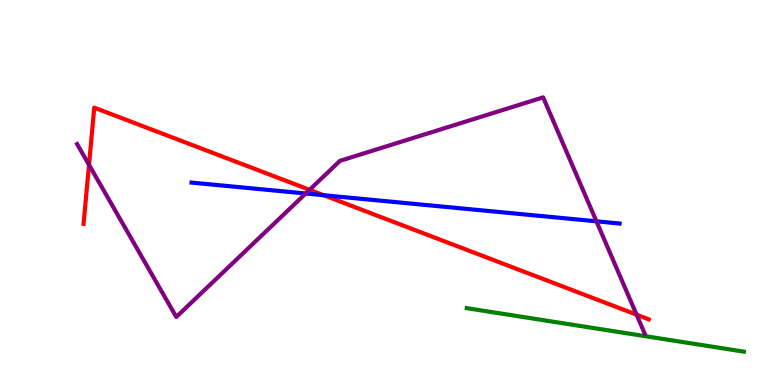[{'lines': ['blue', 'red'], 'intersections': [{'x': 4.18, 'y': 4.93}]}, {'lines': ['green', 'red'], 'intersections': []}, {'lines': ['purple', 'red'], 'intersections': [{'x': 1.15, 'y': 5.72}, {'x': 3.99, 'y': 5.07}, {'x': 8.21, 'y': 1.83}]}, {'lines': ['blue', 'green'], 'intersections': []}, {'lines': ['blue', 'purple'], 'intersections': [{'x': 3.94, 'y': 4.97}, {'x': 7.7, 'y': 4.25}]}, {'lines': ['green', 'purple'], 'intersections': []}]